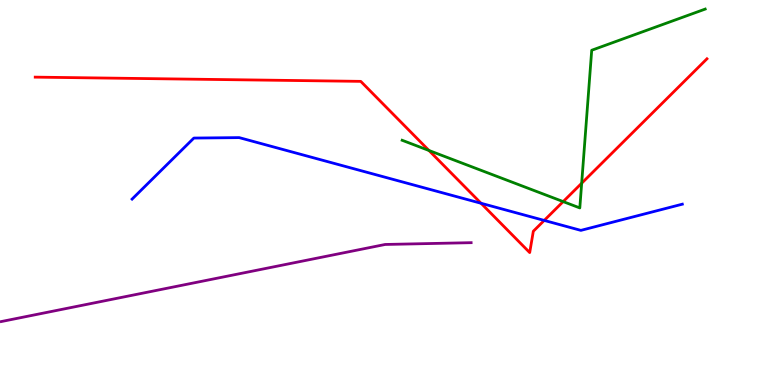[{'lines': ['blue', 'red'], 'intersections': [{'x': 6.21, 'y': 4.72}, {'x': 7.02, 'y': 4.27}]}, {'lines': ['green', 'red'], 'intersections': [{'x': 5.53, 'y': 6.09}, {'x': 7.27, 'y': 4.76}, {'x': 7.51, 'y': 5.24}]}, {'lines': ['purple', 'red'], 'intersections': []}, {'lines': ['blue', 'green'], 'intersections': []}, {'lines': ['blue', 'purple'], 'intersections': []}, {'lines': ['green', 'purple'], 'intersections': []}]